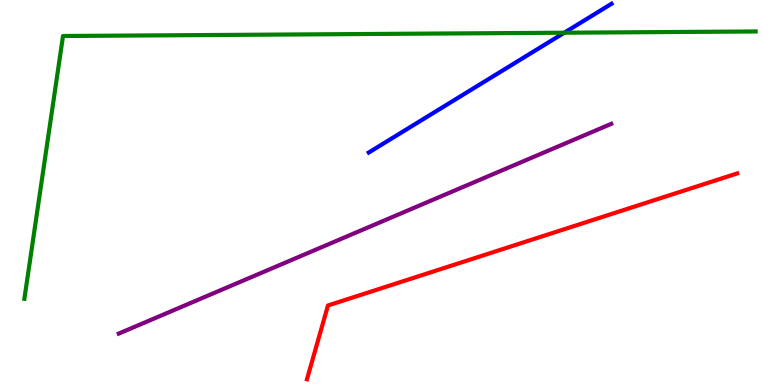[{'lines': ['blue', 'red'], 'intersections': []}, {'lines': ['green', 'red'], 'intersections': []}, {'lines': ['purple', 'red'], 'intersections': []}, {'lines': ['blue', 'green'], 'intersections': [{'x': 7.28, 'y': 9.15}]}, {'lines': ['blue', 'purple'], 'intersections': []}, {'lines': ['green', 'purple'], 'intersections': []}]